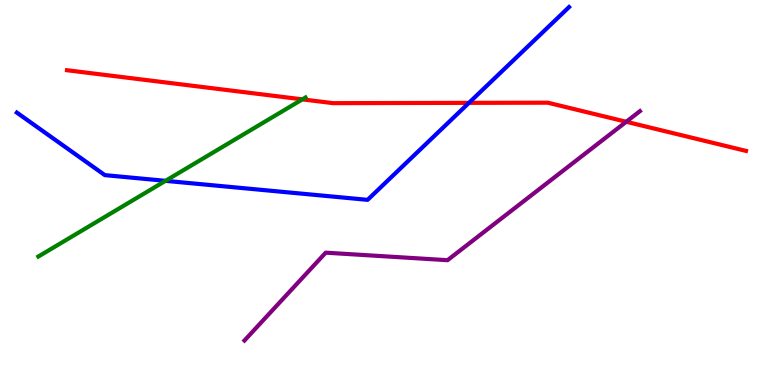[{'lines': ['blue', 'red'], 'intersections': [{'x': 6.05, 'y': 7.33}]}, {'lines': ['green', 'red'], 'intersections': [{'x': 3.9, 'y': 7.42}]}, {'lines': ['purple', 'red'], 'intersections': [{'x': 8.08, 'y': 6.84}]}, {'lines': ['blue', 'green'], 'intersections': [{'x': 2.14, 'y': 5.3}]}, {'lines': ['blue', 'purple'], 'intersections': []}, {'lines': ['green', 'purple'], 'intersections': []}]